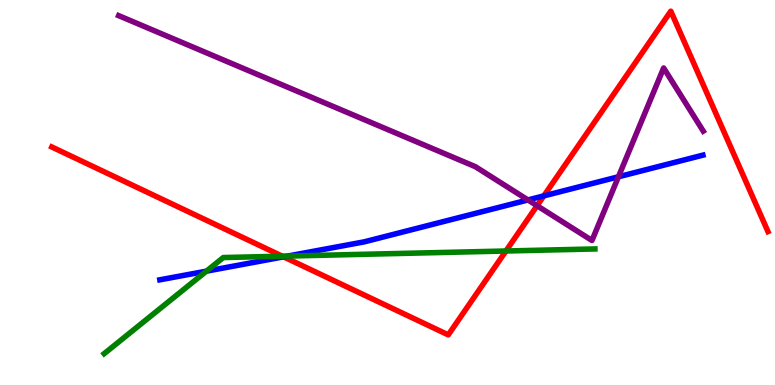[{'lines': ['blue', 'red'], 'intersections': [{'x': 3.66, 'y': 3.33}, {'x': 7.02, 'y': 4.91}]}, {'lines': ['green', 'red'], 'intersections': [{'x': 3.64, 'y': 3.35}, {'x': 6.53, 'y': 3.48}]}, {'lines': ['purple', 'red'], 'intersections': [{'x': 6.93, 'y': 4.66}]}, {'lines': ['blue', 'green'], 'intersections': [{'x': 2.66, 'y': 2.96}, {'x': 3.71, 'y': 3.35}]}, {'lines': ['blue', 'purple'], 'intersections': [{'x': 6.81, 'y': 4.81}, {'x': 7.98, 'y': 5.41}]}, {'lines': ['green', 'purple'], 'intersections': []}]